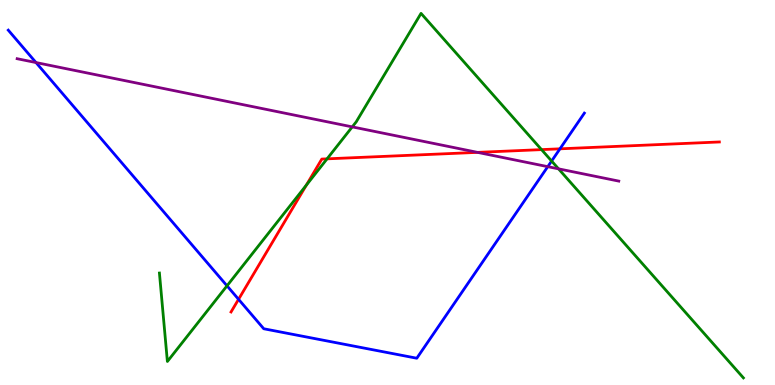[{'lines': ['blue', 'red'], 'intersections': [{'x': 3.08, 'y': 2.23}, {'x': 7.23, 'y': 6.13}]}, {'lines': ['green', 'red'], 'intersections': [{'x': 3.95, 'y': 5.19}, {'x': 4.22, 'y': 5.87}, {'x': 6.99, 'y': 6.11}]}, {'lines': ['purple', 'red'], 'intersections': [{'x': 6.16, 'y': 6.04}]}, {'lines': ['blue', 'green'], 'intersections': [{'x': 2.93, 'y': 2.58}, {'x': 7.12, 'y': 5.82}]}, {'lines': ['blue', 'purple'], 'intersections': [{'x': 0.464, 'y': 8.38}, {'x': 7.07, 'y': 5.67}]}, {'lines': ['green', 'purple'], 'intersections': [{'x': 4.55, 'y': 6.7}, {'x': 7.21, 'y': 5.61}]}]